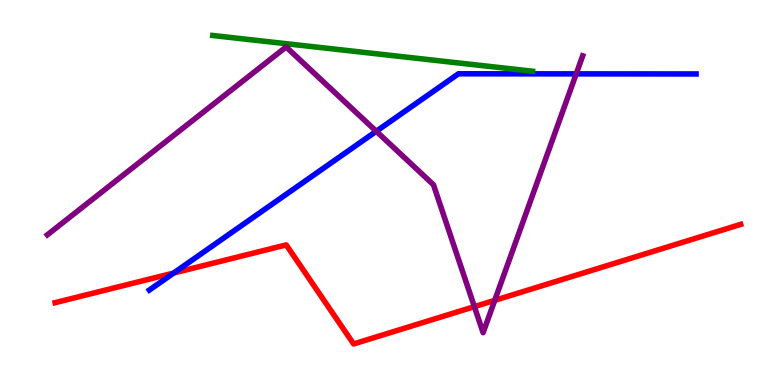[{'lines': ['blue', 'red'], 'intersections': [{'x': 2.24, 'y': 2.91}]}, {'lines': ['green', 'red'], 'intersections': []}, {'lines': ['purple', 'red'], 'intersections': [{'x': 6.12, 'y': 2.04}, {'x': 6.38, 'y': 2.2}]}, {'lines': ['blue', 'green'], 'intersections': []}, {'lines': ['blue', 'purple'], 'intersections': [{'x': 4.86, 'y': 6.59}, {'x': 7.43, 'y': 8.08}]}, {'lines': ['green', 'purple'], 'intersections': []}]